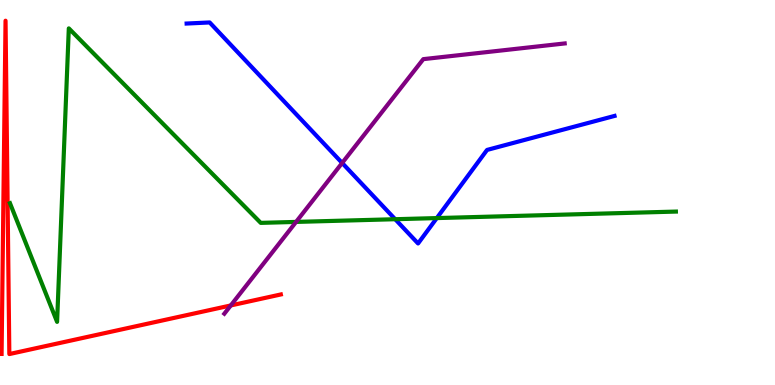[{'lines': ['blue', 'red'], 'intersections': []}, {'lines': ['green', 'red'], 'intersections': []}, {'lines': ['purple', 'red'], 'intersections': [{'x': 2.98, 'y': 2.07}]}, {'lines': ['blue', 'green'], 'intersections': [{'x': 5.1, 'y': 4.31}, {'x': 5.64, 'y': 4.34}]}, {'lines': ['blue', 'purple'], 'intersections': [{'x': 4.41, 'y': 5.77}]}, {'lines': ['green', 'purple'], 'intersections': [{'x': 3.82, 'y': 4.24}]}]